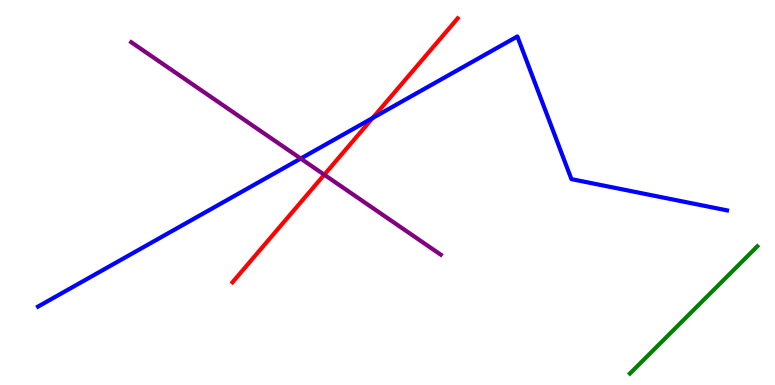[{'lines': ['blue', 'red'], 'intersections': [{'x': 4.81, 'y': 6.93}]}, {'lines': ['green', 'red'], 'intersections': []}, {'lines': ['purple', 'red'], 'intersections': [{'x': 4.18, 'y': 5.46}]}, {'lines': ['blue', 'green'], 'intersections': []}, {'lines': ['blue', 'purple'], 'intersections': [{'x': 3.88, 'y': 5.88}]}, {'lines': ['green', 'purple'], 'intersections': []}]